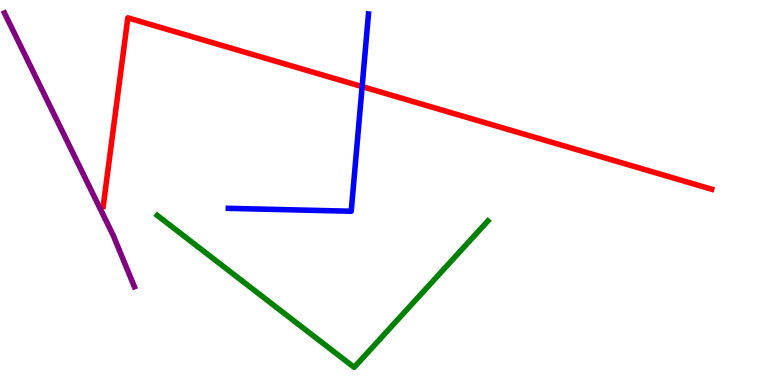[{'lines': ['blue', 'red'], 'intersections': [{'x': 4.67, 'y': 7.75}]}, {'lines': ['green', 'red'], 'intersections': []}, {'lines': ['purple', 'red'], 'intersections': []}, {'lines': ['blue', 'green'], 'intersections': []}, {'lines': ['blue', 'purple'], 'intersections': []}, {'lines': ['green', 'purple'], 'intersections': []}]